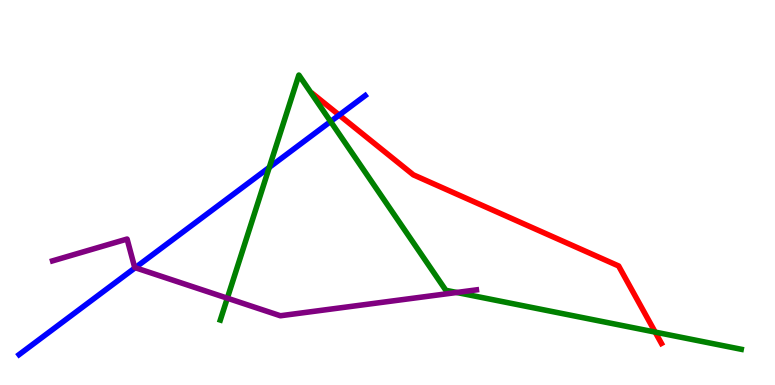[{'lines': ['blue', 'red'], 'intersections': [{'x': 4.38, 'y': 7.01}]}, {'lines': ['green', 'red'], 'intersections': [{'x': 8.45, 'y': 1.37}]}, {'lines': ['purple', 'red'], 'intersections': []}, {'lines': ['blue', 'green'], 'intersections': [{'x': 3.47, 'y': 5.65}, {'x': 4.27, 'y': 6.84}]}, {'lines': ['blue', 'purple'], 'intersections': [{'x': 1.74, 'y': 3.05}]}, {'lines': ['green', 'purple'], 'intersections': [{'x': 2.93, 'y': 2.25}, {'x': 5.89, 'y': 2.4}]}]